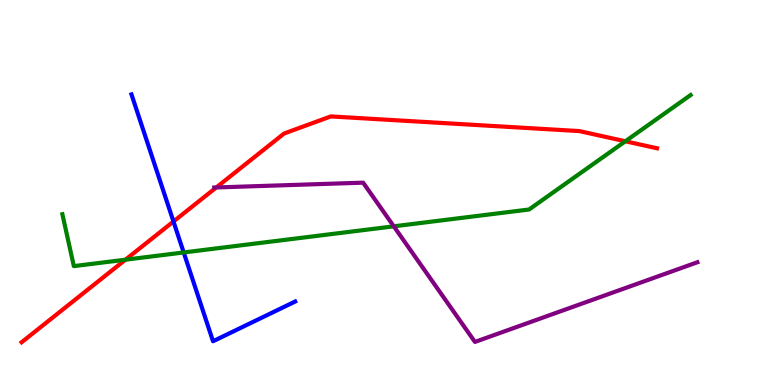[{'lines': ['blue', 'red'], 'intersections': [{'x': 2.24, 'y': 4.25}]}, {'lines': ['green', 'red'], 'intersections': [{'x': 1.62, 'y': 3.25}, {'x': 8.07, 'y': 6.33}]}, {'lines': ['purple', 'red'], 'intersections': [{'x': 2.79, 'y': 5.13}]}, {'lines': ['blue', 'green'], 'intersections': [{'x': 2.37, 'y': 3.44}]}, {'lines': ['blue', 'purple'], 'intersections': []}, {'lines': ['green', 'purple'], 'intersections': [{'x': 5.08, 'y': 4.12}]}]